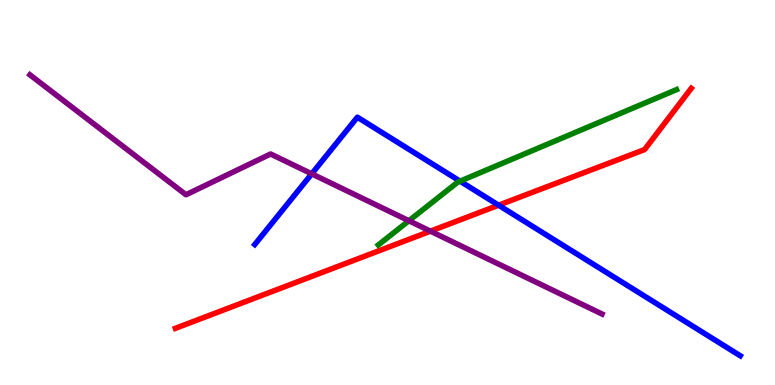[{'lines': ['blue', 'red'], 'intersections': [{'x': 6.43, 'y': 4.67}]}, {'lines': ['green', 'red'], 'intersections': []}, {'lines': ['purple', 'red'], 'intersections': [{'x': 5.55, 'y': 4.0}]}, {'lines': ['blue', 'green'], 'intersections': [{'x': 5.94, 'y': 5.29}]}, {'lines': ['blue', 'purple'], 'intersections': [{'x': 4.02, 'y': 5.48}]}, {'lines': ['green', 'purple'], 'intersections': [{'x': 5.28, 'y': 4.27}]}]